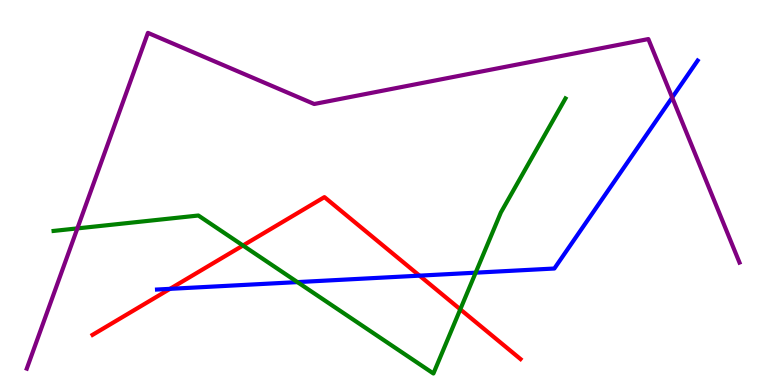[{'lines': ['blue', 'red'], 'intersections': [{'x': 2.19, 'y': 2.5}, {'x': 5.41, 'y': 2.84}]}, {'lines': ['green', 'red'], 'intersections': [{'x': 3.14, 'y': 3.62}, {'x': 5.94, 'y': 1.97}]}, {'lines': ['purple', 'red'], 'intersections': []}, {'lines': ['blue', 'green'], 'intersections': [{'x': 3.84, 'y': 2.67}, {'x': 6.14, 'y': 2.92}]}, {'lines': ['blue', 'purple'], 'intersections': [{'x': 8.67, 'y': 7.47}]}, {'lines': ['green', 'purple'], 'intersections': [{'x': 0.998, 'y': 4.07}]}]